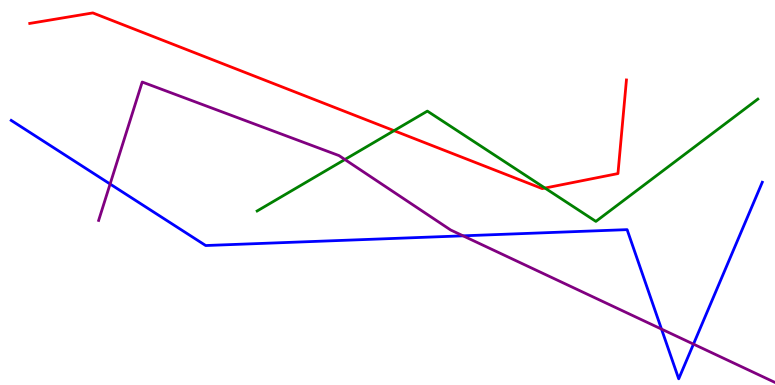[{'lines': ['blue', 'red'], 'intersections': []}, {'lines': ['green', 'red'], 'intersections': [{'x': 5.08, 'y': 6.61}, {'x': 7.03, 'y': 5.12}]}, {'lines': ['purple', 'red'], 'intersections': []}, {'lines': ['blue', 'green'], 'intersections': []}, {'lines': ['blue', 'purple'], 'intersections': [{'x': 1.42, 'y': 5.22}, {'x': 5.97, 'y': 3.87}, {'x': 8.54, 'y': 1.45}, {'x': 8.95, 'y': 1.06}]}, {'lines': ['green', 'purple'], 'intersections': [{'x': 4.45, 'y': 5.86}]}]